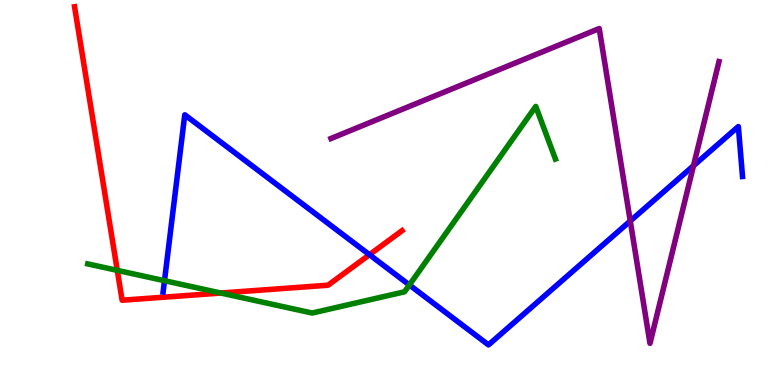[{'lines': ['blue', 'red'], 'intersections': [{'x': 4.77, 'y': 3.38}]}, {'lines': ['green', 'red'], 'intersections': [{'x': 1.51, 'y': 2.98}, {'x': 2.85, 'y': 2.39}]}, {'lines': ['purple', 'red'], 'intersections': []}, {'lines': ['blue', 'green'], 'intersections': [{'x': 2.12, 'y': 2.71}, {'x': 5.28, 'y': 2.6}]}, {'lines': ['blue', 'purple'], 'intersections': [{'x': 8.13, 'y': 4.26}, {'x': 8.95, 'y': 5.69}]}, {'lines': ['green', 'purple'], 'intersections': []}]